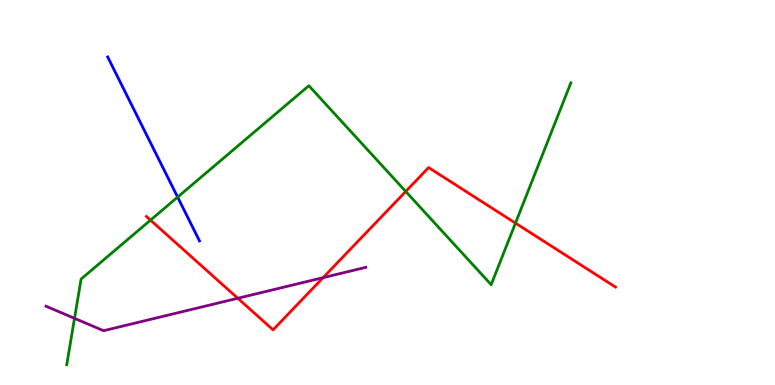[{'lines': ['blue', 'red'], 'intersections': []}, {'lines': ['green', 'red'], 'intersections': [{'x': 1.94, 'y': 4.28}, {'x': 5.24, 'y': 5.03}, {'x': 6.65, 'y': 4.21}]}, {'lines': ['purple', 'red'], 'intersections': [{'x': 3.07, 'y': 2.25}, {'x': 4.17, 'y': 2.79}]}, {'lines': ['blue', 'green'], 'intersections': [{'x': 2.29, 'y': 4.88}]}, {'lines': ['blue', 'purple'], 'intersections': []}, {'lines': ['green', 'purple'], 'intersections': [{'x': 0.961, 'y': 1.73}]}]